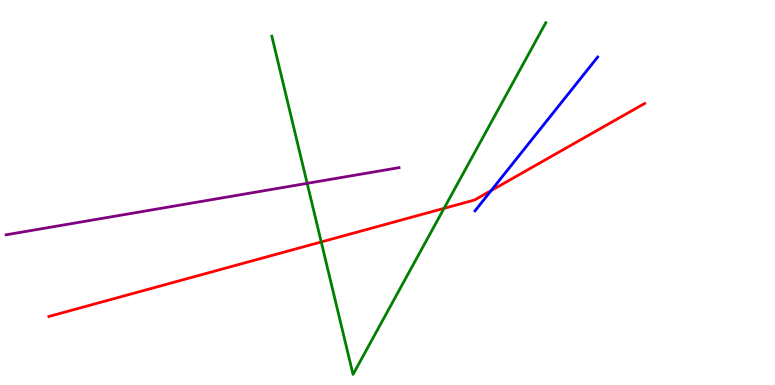[{'lines': ['blue', 'red'], 'intersections': [{'x': 6.34, 'y': 5.05}]}, {'lines': ['green', 'red'], 'intersections': [{'x': 4.14, 'y': 3.72}, {'x': 5.73, 'y': 4.59}]}, {'lines': ['purple', 'red'], 'intersections': []}, {'lines': ['blue', 'green'], 'intersections': []}, {'lines': ['blue', 'purple'], 'intersections': []}, {'lines': ['green', 'purple'], 'intersections': [{'x': 3.96, 'y': 5.24}]}]